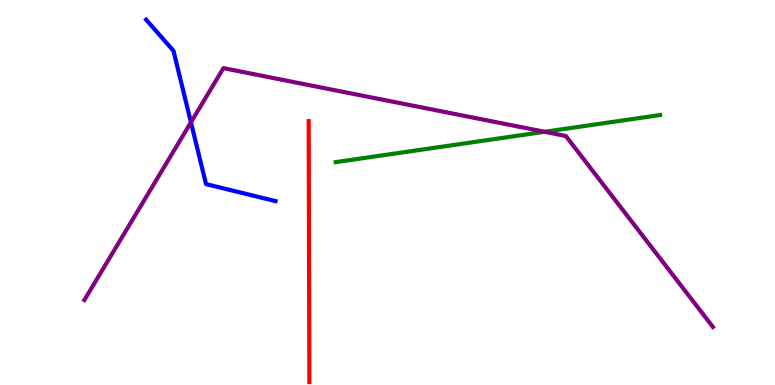[{'lines': ['blue', 'red'], 'intersections': []}, {'lines': ['green', 'red'], 'intersections': []}, {'lines': ['purple', 'red'], 'intersections': []}, {'lines': ['blue', 'green'], 'intersections': []}, {'lines': ['blue', 'purple'], 'intersections': [{'x': 2.46, 'y': 6.82}]}, {'lines': ['green', 'purple'], 'intersections': [{'x': 7.03, 'y': 6.58}]}]